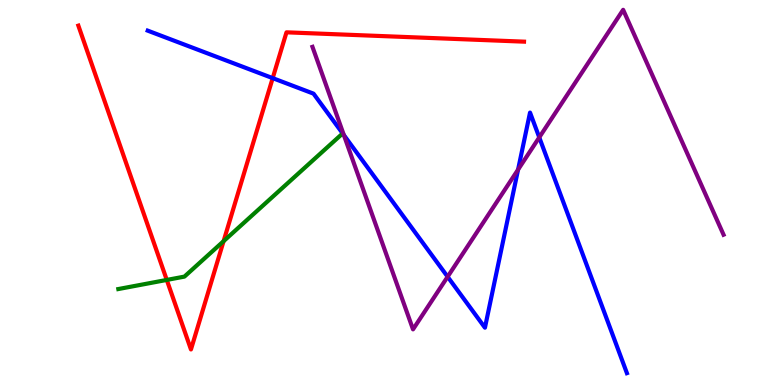[{'lines': ['blue', 'red'], 'intersections': [{'x': 3.52, 'y': 7.97}]}, {'lines': ['green', 'red'], 'intersections': [{'x': 2.15, 'y': 2.73}, {'x': 2.88, 'y': 3.74}]}, {'lines': ['purple', 'red'], 'intersections': []}, {'lines': ['blue', 'green'], 'intersections': []}, {'lines': ['blue', 'purple'], 'intersections': [{'x': 4.44, 'y': 6.49}, {'x': 5.78, 'y': 2.81}, {'x': 6.68, 'y': 5.59}, {'x': 6.96, 'y': 6.43}]}, {'lines': ['green', 'purple'], 'intersections': []}]